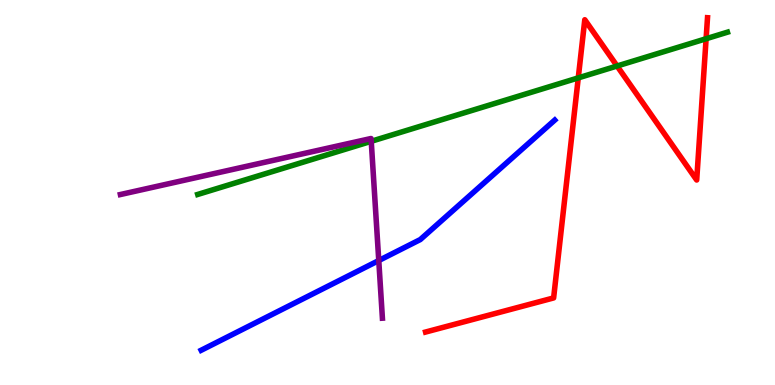[{'lines': ['blue', 'red'], 'intersections': []}, {'lines': ['green', 'red'], 'intersections': [{'x': 7.46, 'y': 7.98}, {'x': 7.96, 'y': 8.29}, {'x': 9.11, 'y': 8.99}]}, {'lines': ['purple', 'red'], 'intersections': []}, {'lines': ['blue', 'green'], 'intersections': []}, {'lines': ['blue', 'purple'], 'intersections': [{'x': 4.89, 'y': 3.23}]}, {'lines': ['green', 'purple'], 'intersections': [{'x': 4.79, 'y': 6.33}]}]